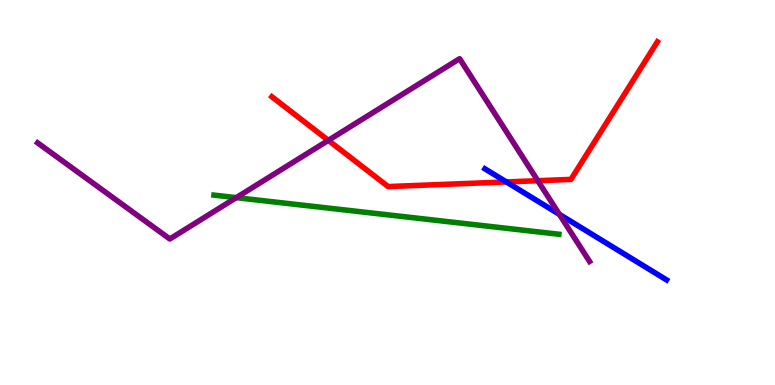[{'lines': ['blue', 'red'], 'intersections': [{'x': 6.53, 'y': 5.27}]}, {'lines': ['green', 'red'], 'intersections': []}, {'lines': ['purple', 'red'], 'intersections': [{'x': 4.24, 'y': 6.35}, {'x': 6.94, 'y': 5.31}]}, {'lines': ['blue', 'green'], 'intersections': []}, {'lines': ['blue', 'purple'], 'intersections': [{'x': 7.22, 'y': 4.43}]}, {'lines': ['green', 'purple'], 'intersections': [{'x': 3.05, 'y': 4.87}]}]